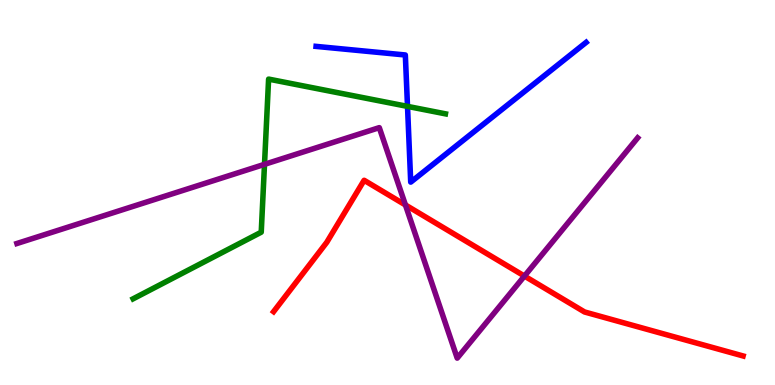[{'lines': ['blue', 'red'], 'intersections': []}, {'lines': ['green', 'red'], 'intersections': []}, {'lines': ['purple', 'red'], 'intersections': [{'x': 5.23, 'y': 4.68}, {'x': 6.77, 'y': 2.83}]}, {'lines': ['blue', 'green'], 'intersections': [{'x': 5.26, 'y': 7.24}]}, {'lines': ['blue', 'purple'], 'intersections': []}, {'lines': ['green', 'purple'], 'intersections': [{'x': 3.41, 'y': 5.73}]}]